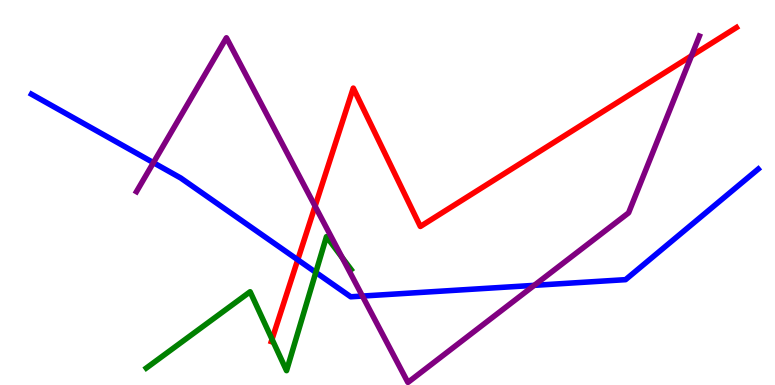[{'lines': ['blue', 'red'], 'intersections': [{'x': 3.84, 'y': 3.25}]}, {'lines': ['green', 'red'], 'intersections': [{'x': 3.51, 'y': 1.19}]}, {'lines': ['purple', 'red'], 'intersections': [{'x': 4.07, 'y': 4.65}, {'x': 8.92, 'y': 8.55}]}, {'lines': ['blue', 'green'], 'intersections': [{'x': 4.07, 'y': 2.93}]}, {'lines': ['blue', 'purple'], 'intersections': [{'x': 1.98, 'y': 5.77}, {'x': 4.68, 'y': 2.31}, {'x': 6.89, 'y': 2.59}]}, {'lines': ['green', 'purple'], 'intersections': [{'x': 4.42, 'y': 3.31}]}]